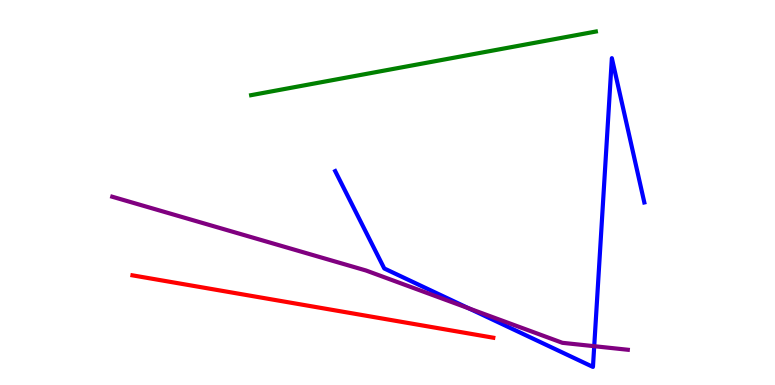[{'lines': ['blue', 'red'], 'intersections': []}, {'lines': ['green', 'red'], 'intersections': []}, {'lines': ['purple', 'red'], 'intersections': []}, {'lines': ['blue', 'green'], 'intersections': []}, {'lines': ['blue', 'purple'], 'intersections': [{'x': 6.05, 'y': 1.99}, {'x': 7.67, 'y': 1.01}]}, {'lines': ['green', 'purple'], 'intersections': []}]